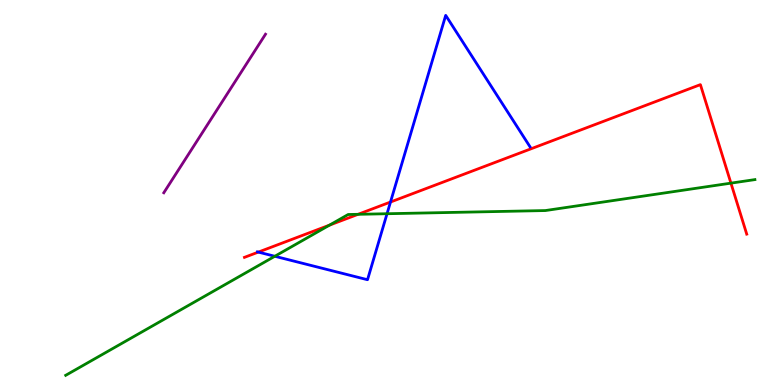[{'lines': ['blue', 'red'], 'intersections': [{'x': 3.33, 'y': 3.45}, {'x': 5.04, 'y': 4.75}]}, {'lines': ['green', 'red'], 'intersections': [{'x': 4.25, 'y': 4.15}, {'x': 4.62, 'y': 4.43}, {'x': 9.43, 'y': 5.24}]}, {'lines': ['purple', 'red'], 'intersections': []}, {'lines': ['blue', 'green'], 'intersections': [{'x': 3.55, 'y': 3.34}, {'x': 4.99, 'y': 4.45}]}, {'lines': ['blue', 'purple'], 'intersections': []}, {'lines': ['green', 'purple'], 'intersections': []}]